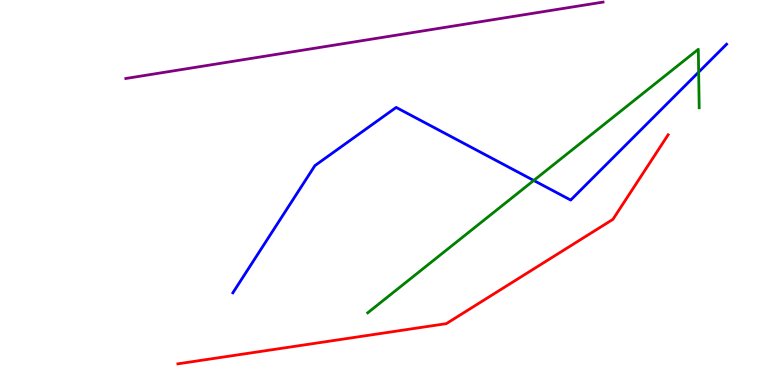[{'lines': ['blue', 'red'], 'intersections': []}, {'lines': ['green', 'red'], 'intersections': []}, {'lines': ['purple', 'red'], 'intersections': []}, {'lines': ['blue', 'green'], 'intersections': [{'x': 6.89, 'y': 5.31}, {'x': 9.01, 'y': 8.13}]}, {'lines': ['blue', 'purple'], 'intersections': []}, {'lines': ['green', 'purple'], 'intersections': []}]